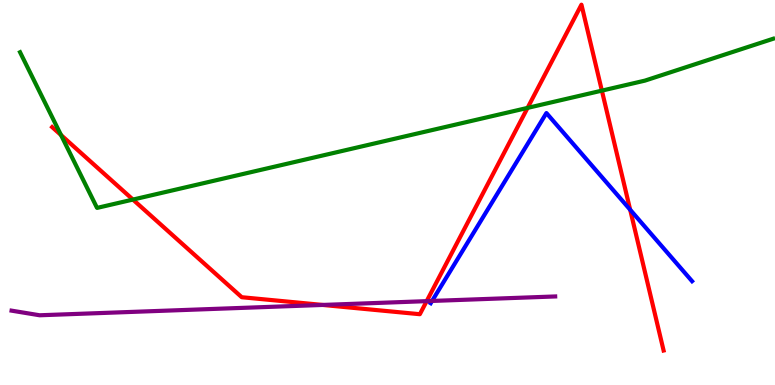[{'lines': ['blue', 'red'], 'intersections': [{'x': 8.13, 'y': 4.55}]}, {'lines': ['green', 'red'], 'intersections': [{'x': 0.787, 'y': 6.49}, {'x': 1.72, 'y': 4.82}, {'x': 6.81, 'y': 7.2}, {'x': 7.77, 'y': 7.65}]}, {'lines': ['purple', 'red'], 'intersections': [{'x': 4.16, 'y': 2.08}, {'x': 5.51, 'y': 2.18}]}, {'lines': ['blue', 'green'], 'intersections': []}, {'lines': ['blue', 'purple'], 'intersections': [{'x': 5.58, 'y': 2.18}]}, {'lines': ['green', 'purple'], 'intersections': []}]